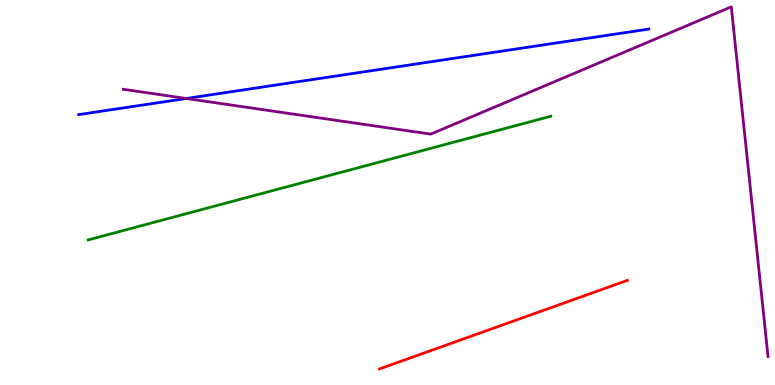[{'lines': ['blue', 'red'], 'intersections': []}, {'lines': ['green', 'red'], 'intersections': []}, {'lines': ['purple', 'red'], 'intersections': []}, {'lines': ['blue', 'green'], 'intersections': []}, {'lines': ['blue', 'purple'], 'intersections': [{'x': 2.4, 'y': 7.44}]}, {'lines': ['green', 'purple'], 'intersections': []}]